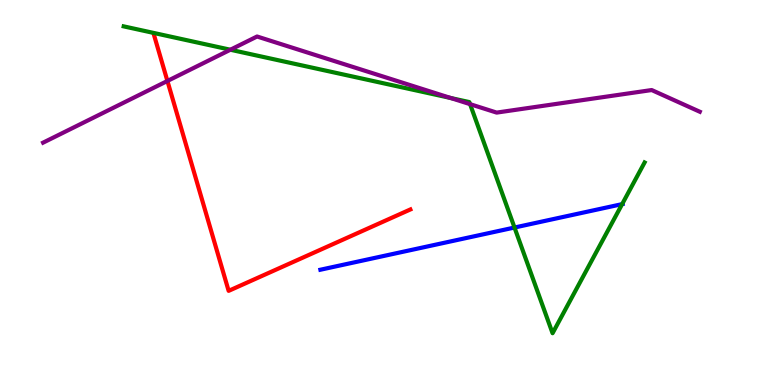[{'lines': ['blue', 'red'], 'intersections': []}, {'lines': ['green', 'red'], 'intersections': []}, {'lines': ['purple', 'red'], 'intersections': [{'x': 2.16, 'y': 7.9}]}, {'lines': ['blue', 'green'], 'intersections': [{'x': 6.64, 'y': 4.09}, {'x': 8.03, 'y': 4.7}]}, {'lines': ['blue', 'purple'], 'intersections': []}, {'lines': ['green', 'purple'], 'intersections': [{'x': 2.97, 'y': 8.71}, {'x': 5.82, 'y': 7.45}, {'x': 6.07, 'y': 7.29}]}]